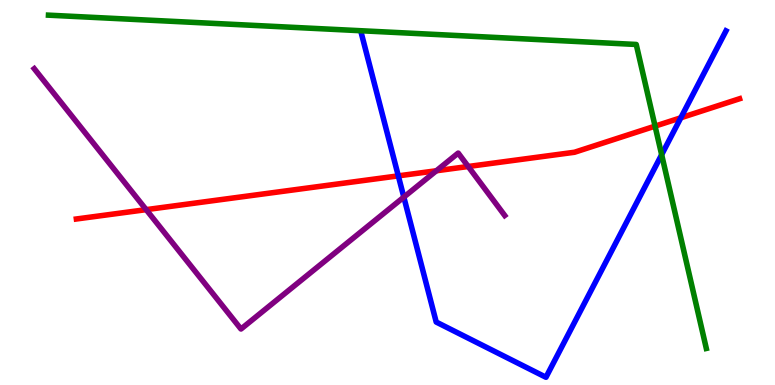[{'lines': ['blue', 'red'], 'intersections': [{'x': 5.14, 'y': 5.43}, {'x': 8.78, 'y': 6.94}]}, {'lines': ['green', 'red'], 'intersections': [{'x': 8.45, 'y': 6.72}]}, {'lines': ['purple', 'red'], 'intersections': [{'x': 1.89, 'y': 4.55}, {'x': 5.63, 'y': 5.56}, {'x': 6.04, 'y': 5.68}]}, {'lines': ['blue', 'green'], 'intersections': [{'x': 8.54, 'y': 5.98}]}, {'lines': ['blue', 'purple'], 'intersections': [{'x': 5.21, 'y': 4.88}]}, {'lines': ['green', 'purple'], 'intersections': []}]